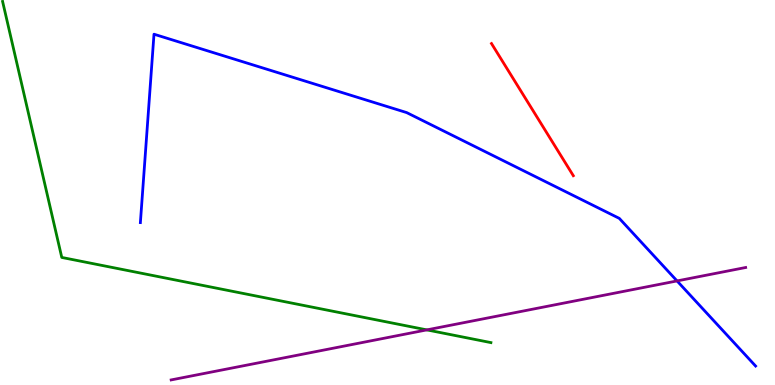[{'lines': ['blue', 'red'], 'intersections': []}, {'lines': ['green', 'red'], 'intersections': []}, {'lines': ['purple', 'red'], 'intersections': []}, {'lines': ['blue', 'green'], 'intersections': []}, {'lines': ['blue', 'purple'], 'intersections': [{'x': 8.74, 'y': 2.7}]}, {'lines': ['green', 'purple'], 'intersections': [{'x': 5.51, 'y': 1.43}]}]